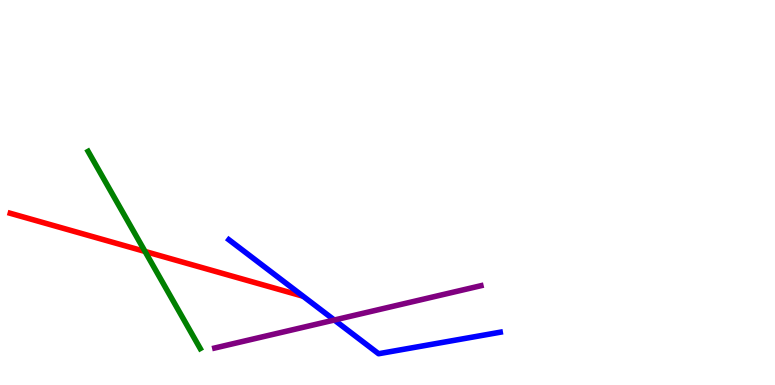[{'lines': ['blue', 'red'], 'intersections': []}, {'lines': ['green', 'red'], 'intersections': [{'x': 1.87, 'y': 3.47}]}, {'lines': ['purple', 'red'], 'intersections': []}, {'lines': ['blue', 'green'], 'intersections': []}, {'lines': ['blue', 'purple'], 'intersections': [{'x': 4.31, 'y': 1.69}]}, {'lines': ['green', 'purple'], 'intersections': []}]